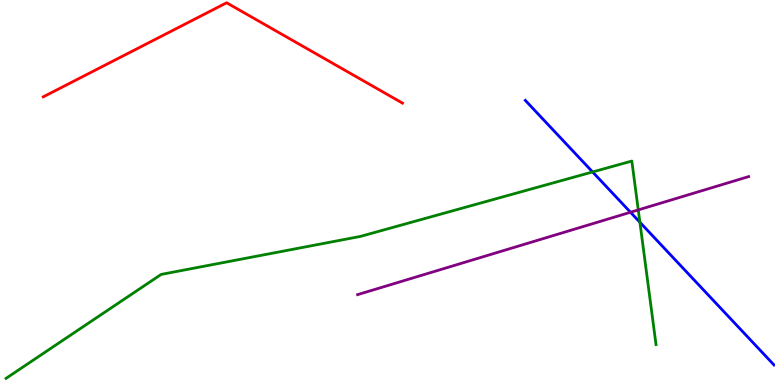[{'lines': ['blue', 'red'], 'intersections': []}, {'lines': ['green', 'red'], 'intersections': []}, {'lines': ['purple', 'red'], 'intersections': []}, {'lines': ['blue', 'green'], 'intersections': [{'x': 7.65, 'y': 5.53}, {'x': 8.26, 'y': 4.23}]}, {'lines': ['blue', 'purple'], 'intersections': [{'x': 8.14, 'y': 4.49}]}, {'lines': ['green', 'purple'], 'intersections': [{'x': 8.24, 'y': 4.55}]}]